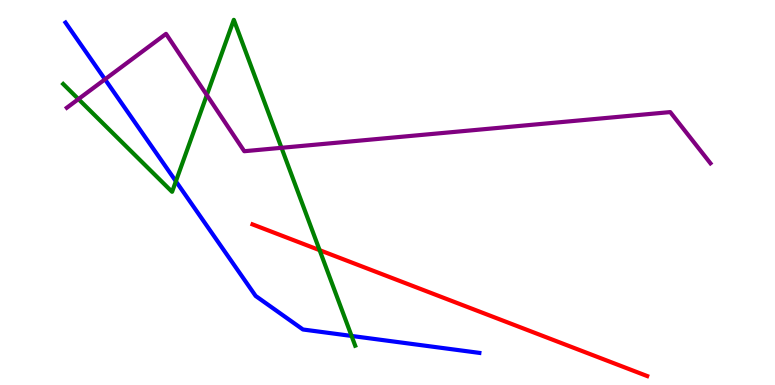[{'lines': ['blue', 'red'], 'intersections': []}, {'lines': ['green', 'red'], 'intersections': [{'x': 4.12, 'y': 3.5}]}, {'lines': ['purple', 'red'], 'intersections': []}, {'lines': ['blue', 'green'], 'intersections': [{'x': 2.27, 'y': 5.29}, {'x': 4.54, 'y': 1.27}]}, {'lines': ['blue', 'purple'], 'intersections': [{'x': 1.35, 'y': 7.94}]}, {'lines': ['green', 'purple'], 'intersections': [{'x': 1.01, 'y': 7.43}, {'x': 2.67, 'y': 7.53}, {'x': 3.63, 'y': 6.16}]}]